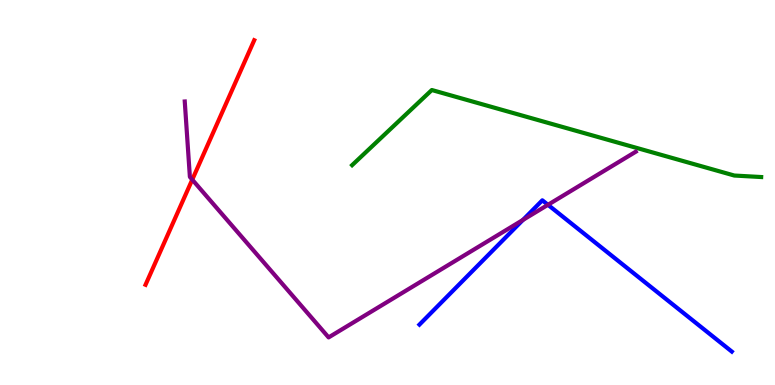[{'lines': ['blue', 'red'], 'intersections': []}, {'lines': ['green', 'red'], 'intersections': []}, {'lines': ['purple', 'red'], 'intersections': [{'x': 2.48, 'y': 5.33}]}, {'lines': ['blue', 'green'], 'intersections': []}, {'lines': ['blue', 'purple'], 'intersections': [{'x': 6.75, 'y': 4.29}, {'x': 7.07, 'y': 4.68}]}, {'lines': ['green', 'purple'], 'intersections': []}]